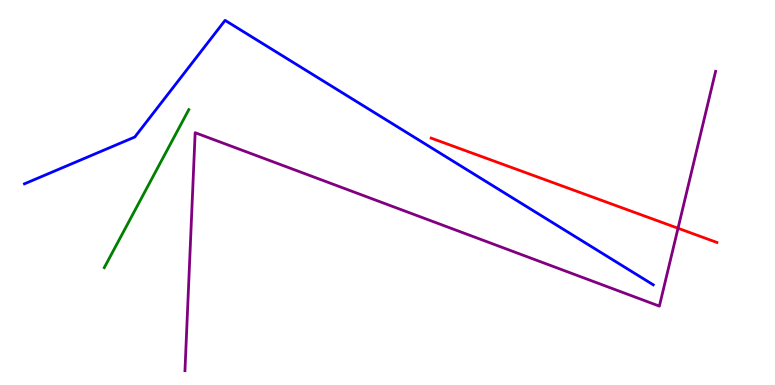[{'lines': ['blue', 'red'], 'intersections': []}, {'lines': ['green', 'red'], 'intersections': []}, {'lines': ['purple', 'red'], 'intersections': [{'x': 8.75, 'y': 4.07}]}, {'lines': ['blue', 'green'], 'intersections': []}, {'lines': ['blue', 'purple'], 'intersections': []}, {'lines': ['green', 'purple'], 'intersections': []}]